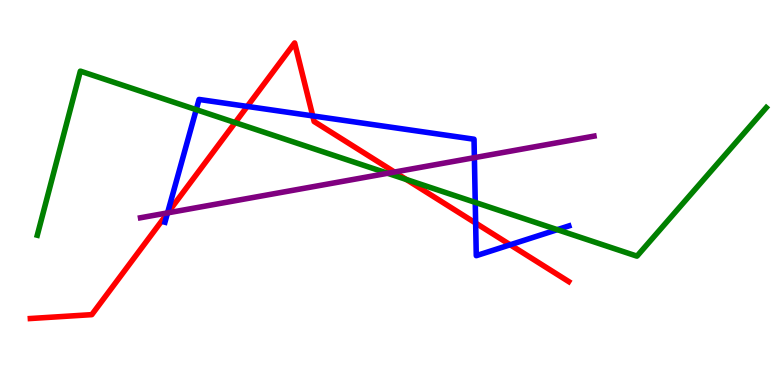[{'lines': ['blue', 'red'], 'intersections': [{'x': 2.16, 'y': 4.46}, {'x': 3.19, 'y': 7.24}, {'x': 4.04, 'y': 6.99}, {'x': 6.14, 'y': 4.21}, {'x': 6.58, 'y': 3.64}]}, {'lines': ['green', 'red'], 'intersections': [{'x': 3.03, 'y': 6.82}, {'x': 5.24, 'y': 5.34}]}, {'lines': ['purple', 'red'], 'intersections': [{'x': 2.17, 'y': 4.47}, {'x': 5.09, 'y': 5.53}]}, {'lines': ['blue', 'green'], 'intersections': [{'x': 2.53, 'y': 7.15}, {'x': 6.13, 'y': 4.74}, {'x': 7.19, 'y': 4.03}]}, {'lines': ['blue', 'purple'], 'intersections': [{'x': 2.16, 'y': 4.47}, {'x': 6.12, 'y': 5.91}]}, {'lines': ['green', 'purple'], 'intersections': [{'x': 5.0, 'y': 5.5}]}]